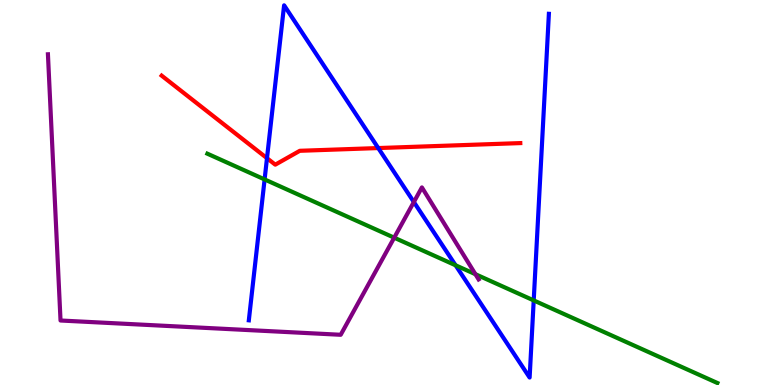[{'lines': ['blue', 'red'], 'intersections': [{'x': 3.44, 'y': 5.89}, {'x': 4.88, 'y': 6.15}]}, {'lines': ['green', 'red'], 'intersections': []}, {'lines': ['purple', 'red'], 'intersections': []}, {'lines': ['blue', 'green'], 'intersections': [{'x': 3.41, 'y': 5.34}, {'x': 5.88, 'y': 3.11}, {'x': 6.89, 'y': 2.2}]}, {'lines': ['blue', 'purple'], 'intersections': [{'x': 5.34, 'y': 4.75}]}, {'lines': ['green', 'purple'], 'intersections': [{'x': 5.09, 'y': 3.83}, {'x': 6.13, 'y': 2.88}]}]